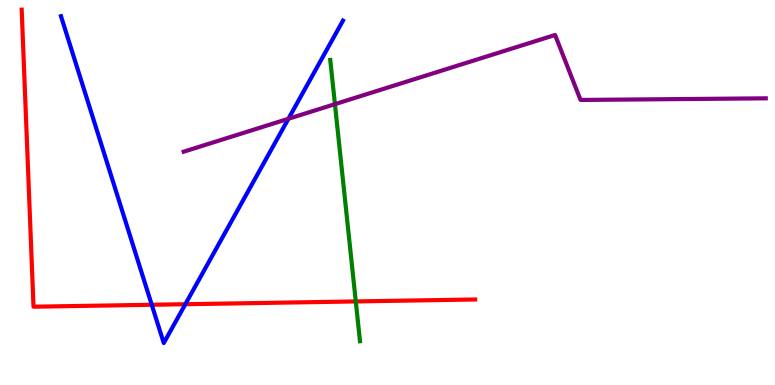[{'lines': ['blue', 'red'], 'intersections': [{'x': 1.96, 'y': 2.08}, {'x': 2.39, 'y': 2.1}]}, {'lines': ['green', 'red'], 'intersections': [{'x': 4.59, 'y': 2.17}]}, {'lines': ['purple', 'red'], 'intersections': []}, {'lines': ['blue', 'green'], 'intersections': []}, {'lines': ['blue', 'purple'], 'intersections': [{'x': 3.72, 'y': 6.91}]}, {'lines': ['green', 'purple'], 'intersections': [{'x': 4.32, 'y': 7.29}]}]